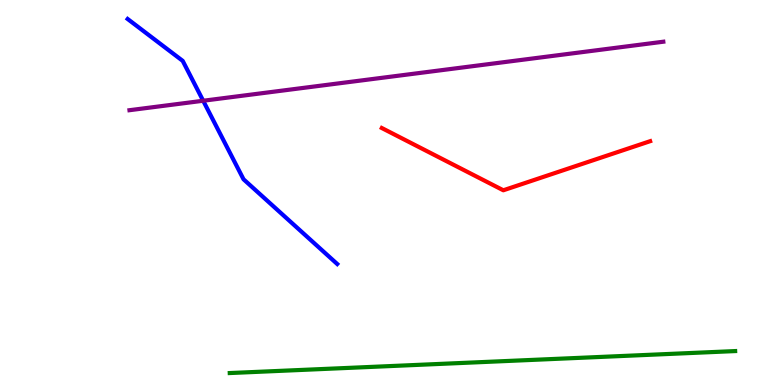[{'lines': ['blue', 'red'], 'intersections': []}, {'lines': ['green', 'red'], 'intersections': []}, {'lines': ['purple', 'red'], 'intersections': []}, {'lines': ['blue', 'green'], 'intersections': []}, {'lines': ['blue', 'purple'], 'intersections': [{'x': 2.62, 'y': 7.38}]}, {'lines': ['green', 'purple'], 'intersections': []}]